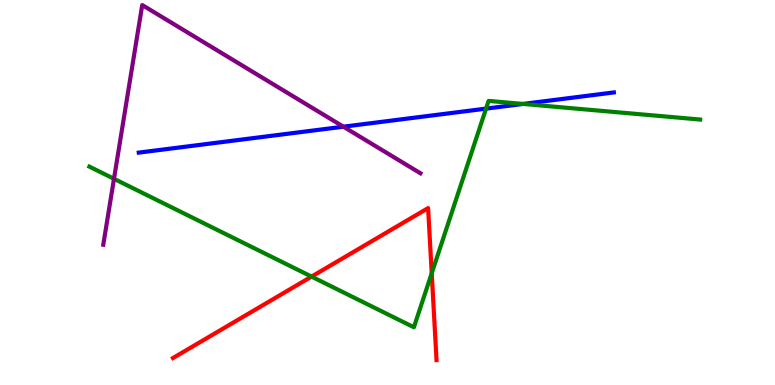[{'lines': ['blue', 'red'], 'intersections': []}, {'lines': ['green', 'red'], 'intersections': [{'x': 4.02, 'y': 2.82}, {'x': 5.57, 'y': 2.9}]}, {'lines': ['purple', 'red'], 'intersections': []}, {'lines': ['blue', 'green'], 'intersections': [{'x': 6.27, 'y': 7.18}, {'x': 6.75, 'y': 7.3}]}, {'lines': ['blue', 'purple'], 'intersections': [{'x': 4.43, 'y': 6.71}]}, {'lines': ['green', 'purple'], 'intersections': [{'x': 1.47, 'y': 5.36}]}]